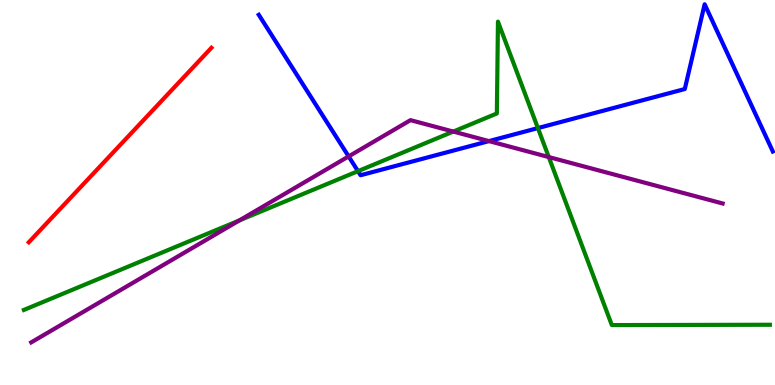[{'lines': ['blue', 'red'], 'intersections': []}, {'lines': ['green', 'red'], 'intersections': []}, {'lines': ['purple', 'red'], 'intersections': []}, {'lines': ['blue', 'green'], 'intersections': [{'x': 4.62, 'y': 5.55}, {'x': 6.94, 'y': 6.67}]}, {'lines': ['blue', 'purple'], 'intersections': [{'x': 4.5, 'y': 5.94}, {'x': 6.31, 'y': 6.34}]}, {'lines': ['green', 'purple'], 'intersections': [{'x': 3.09, 'y': 4.27}, {'x': 5.85, 'y': 6.58}, {'x': 7.08, 'y': 5.92}]}]